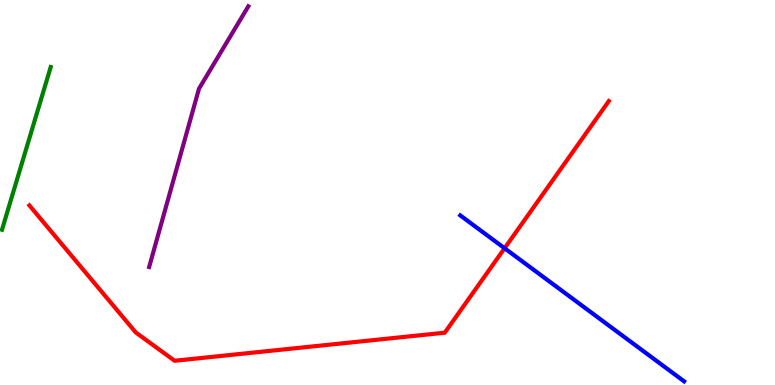[{'lines': ['blue', 'red'], 'intersections': [{'x': 6.51, 'y': 3.55}]}, {'lines': ['green', 'red'], 'intersections': []}, {'lines': ['purple', 'red'], 'intersections': []}, {'lines': ['blue', 'green'], 'intersections': []}, {'lines': ['blue', 'purple'], 'intersections': []}, {'lines': ['green', 'purple'], 'intersections': []}]